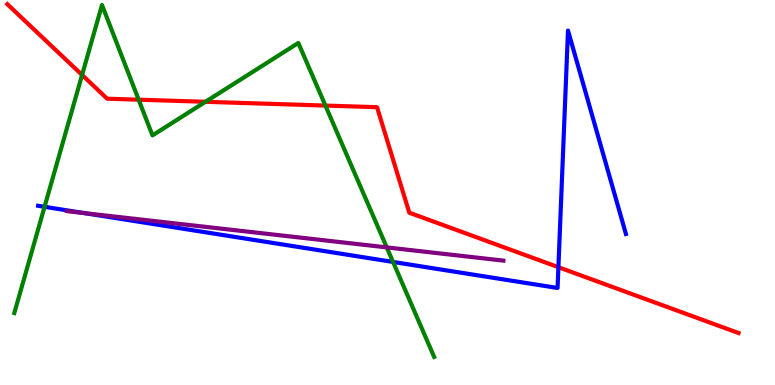[{'lines': ['blue', 'red'], 'intersections': [{'x': 7.21, 'y': 3.06}]}, {'lines': ['green', 'red'], 'intersections': [{'x': 1.06, 'y': 8.05}, {'x': 1.79, 'y': 7.41}, {'x': 2.65, 'y': 7.36}, {'x': 4.2, 'y': 7.26}]}, {'lines': ['purple', 'red'], 'intersections': []}, {'lines': ['blue', 'green'], 'intersections': [{'x': 0.575, 'y': 4.63}, {'x': 5.07, 'y': 3.2}]}, {'lines': ['blue', 'purple'], 'intersections': [{'x': 1.09, 'y': 4.46}]}, {'lines': ['green', 'purple'], 'intersections': [{'x': 4.99, 'y': 3.57}]}]